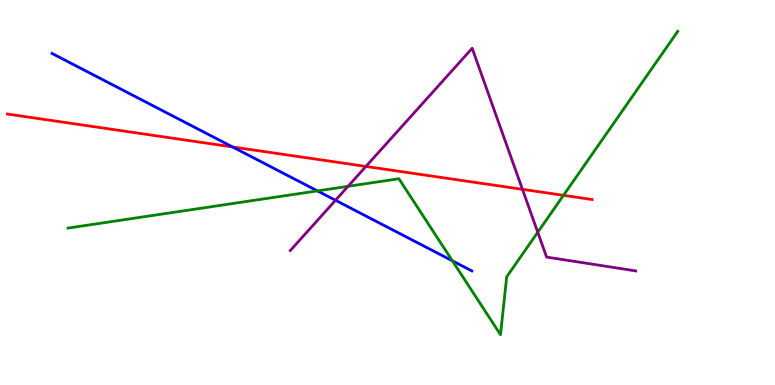[{'lines': ['blue', 'red'], 'intersections': [{'x': 3.0, 'y': 6.18}]}, {'lines': ['green', 'red'], 'intersections': [{'x': 7.27, 'y': 4.93}]}, {'lines': ['purple', 'red'], 'intersections': [{'x': 4.72, 'y': 5.68}, {'x': 6.74, 'y': 5.08}]}, {'lines': ['blue', 'green'], 'intersections': [{'x': 4.1, 'y': 5.04}, {'x': 5.84, 'y': 3.23}]}, {'lines': ['blue', 'purple'], 'intersections': [{'x': 4.33, 'y': 4.8}]}, {'lines': ['green', 'purple'], 'intersections': [{'x': 4.49, 'y': 5.16}, {'x': 6.94, 'y': 3.97}]}]